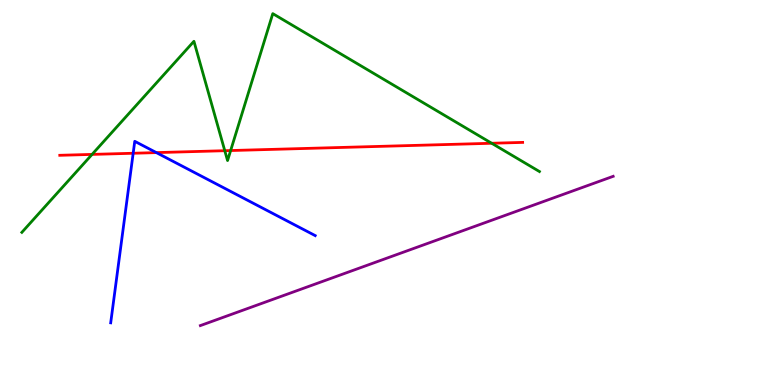[{'lines': ['blue', 'red'], 'intersections': [{'x': 1.72, 'y': 6.02}, {'x': 2.02, 'y': 6.04}]}, {'lines': ['green', 'red'], 'intersections': [{'x': 1.19, 'y': 5.99}, {'x': 2.9, 'y': 6.09}, {'x': 2.98, 'y': 6.09}, {'x': 6.34, 'y': 6.28}]}, {'lines': ['purple', 'red'], 'intersections': []}, {'lines': ['blue', 'green'], 'intersections': []}, {'lines': ['blue', 'purple'], 'intersections': []}, {'lines': ['green', 'purple'], 'intersections': []}]